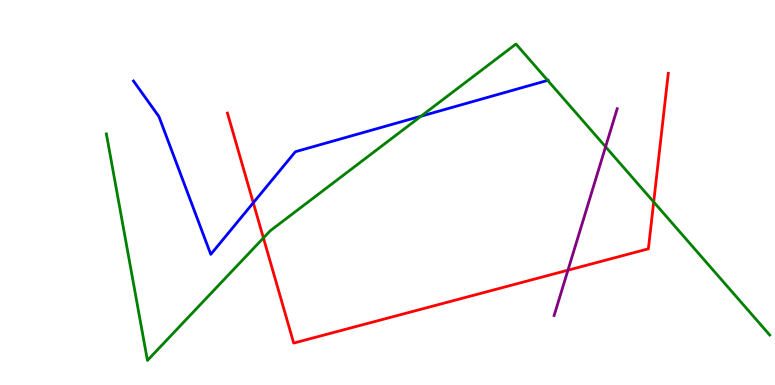[{'lines': ['blue', 'red'], 'intersections': [{'x': 3.27, 'y': 4.73}]}, {'lines': ['green', 'red'], 'intersections': [{'x': 3.4, 'y': 3.82}, {'x': 8.43, 'y': 4.75}]}, {'lines': ['purple', 'red'], 'intersections': [{'x': 7.33, 'y': 2.98}]}, {'lines': ['blue', 'green'], 'intersections': [{'x': 5.43, 'y': 6.98}, {'x': 7.07, 'y': 7.91}]}, {'lines': ['blue', 'purple'], 'intersections': []}, {'lines': ['green', 'purple'], 'intersections': [{'x': 7.81, 'y': 6.19}]}]